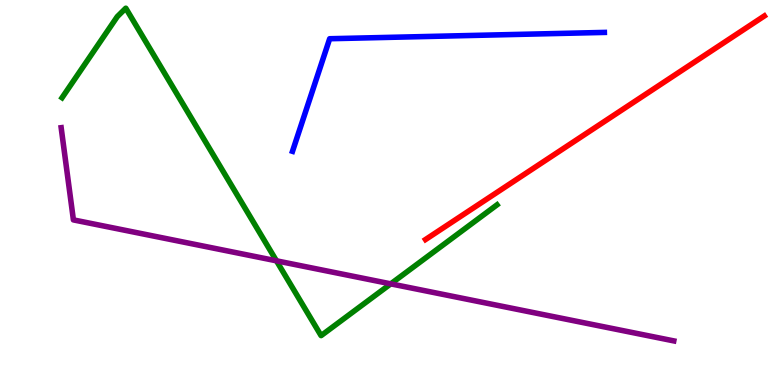[{'lines': ['blue', 'red'], 'intersections': []}, {'lines': ['green', 'red'], 'intersections': []}, {'lines': ['purple', 'red'], 'intersections': []}, {'lines': ['blue', 'green'], 'intersections': []}, {'lines': ['blue', 'purple'], 'intersections': []}, {'lines': ['green', 'purple'], 'intersections': [{'x': 3.57, 'y': 3.23}, {'x': 5.04, 'y': 2.63}]}]